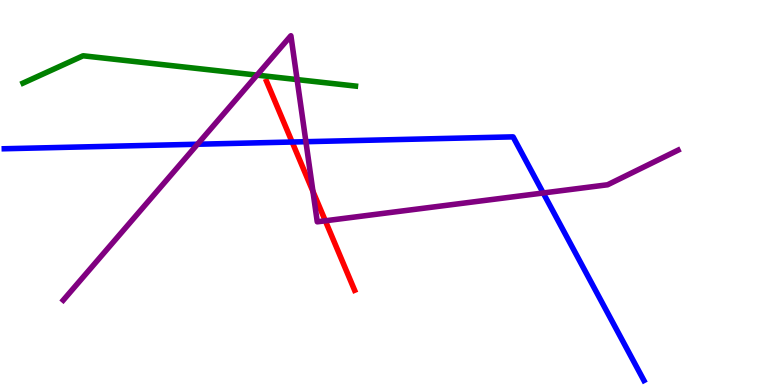[{'lines': ['blue', 'red'], 'intersections': [{'x': 3.77, 'y': 6.31}]}, {'lines': ['green', 'red'], 'intersections': []}, {'lines': ['purple', 'red'], 'intersections': [{'x': 4.04, 'y': 5.03}, {'x': 4.2, 'y': 4.27}]}, {'lines': ['blue', 'green'], 'intersections': []}, {'lines': ['blue', 'purple'], 'intersections': [{'x': 2.55, 'y': 6.25}, {'x': 3.95, 'y': 6.32}, {'x': 7.01, 'y': 4.99}]}, {'lines': ['green', 'purple'], 'intersections': [{'x': 3.32, 'y': 8.05}, {'x': 3.83, 'y': 7.93}]}]